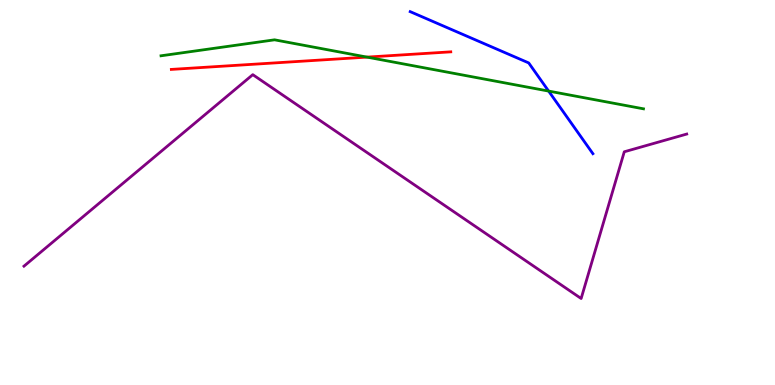[{'lines': ['blue', 'red'], 'intersections': []}, {'lines': ['green', 'red'], 'intersections': [{'x': 4.74, 'y': 8.52}]}, {'lines': ['purple', 'red'], 'intersections': []}, {'lines': ['blue', 'green'], 'intersections': [{'x': 7.08, 'y': 7.63}]}, {'lines': ['blue', 'purple'], 'intersections': []}, {'lines': ['green', 'purple'], 'intersections': []}]